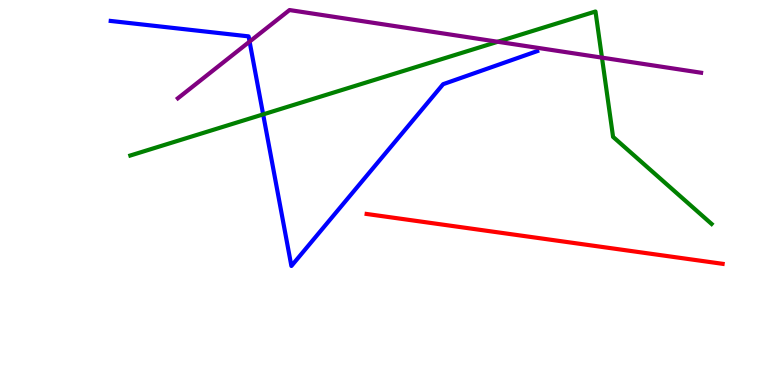[{'lines': ['blue', 'red'], 'intersections': []}, {'lines': ['green', 'red'], 'intersections': []}, {'lines': ['purple', 'red'], 'intersections': []}, {'lines': ['blue', 'green'], 'intersections': [{'x': 3.4, 'y': 7.03}]}, {'lines': ['blue', 'purple'], 'intersections': [{'x': 3.22, 'y': 8.92}]}, {'lines': ['green', 'purple'], 'intersections': [{'x': 6.42, 'y': 8.92}, {'x': 7.77, 'y': 8.5}]}]